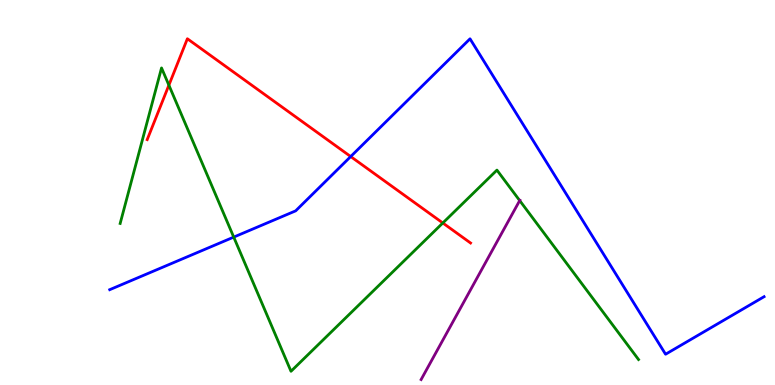[{'lines': ['blue', 'red'], 'intersections': [{'x': 4.53, 'y': 5.93}]}, {'lines': ['green', 'red'], 'intersections': [{'x': 2.18, 'y': 7.79}, {'x': 5.71, 'y': 4.21}]}, {'lines': ['purple', 'red'], 'intersections': []}, {'lines': ['blue', 'green'], 'intersections': [{'x': 3.02, 'y': 3.84}]}, {'lines': ['blue', 'purple'], 'intersections': []}, {'lines': ['green', 'purple'], 'intersections': [{'x': 6.71, 'y': 4.79}]}]